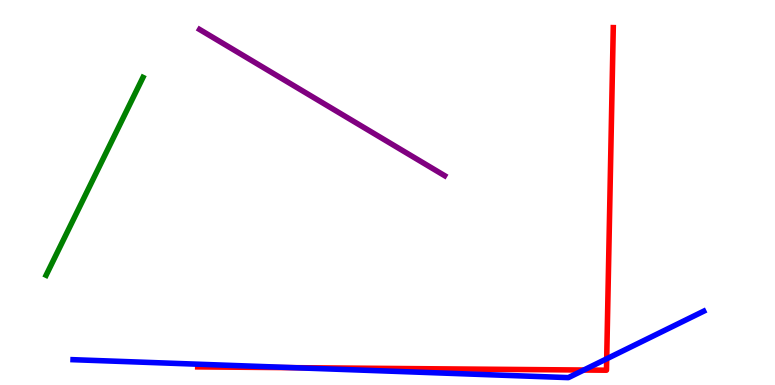[{'lines': ['blue', 'red'], 'intersections': [{'x': 3.79, 'y': 0.45}, {'x': 7.53, 'y': 0.389}, {'x': 7.83, 'y': 0.68}]}, {'lines': ['green', 'red'], 'intersections': []}, {'lines': ['purple', 'red'], 'intersections': []}, {'lines': ['blue', 'green'], 'intersections': []}, {'lines': ['blue', 'purple'], 'intersections': []}, {'lines': ['green', 'purple'], 'intersections': []}]